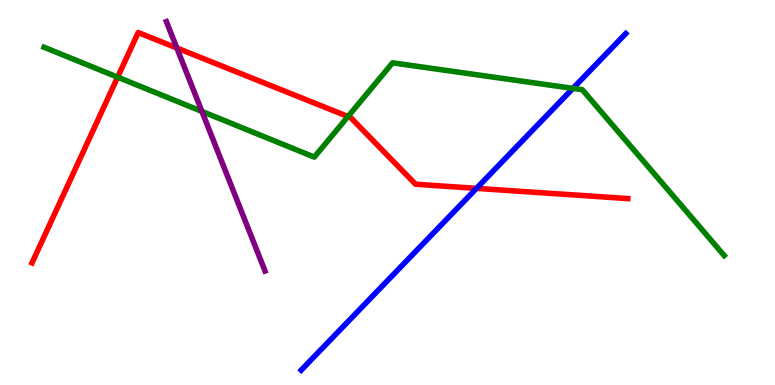[{'lines': ['blue', 'red'], 'intersections': [{'x': 6.15, 'y': 5.11}]}, {'lines': ['green', 'red'], 'intersections': [{'x': 1.52, 'y': 8.0}, {'x': 4.49, 'y': 6.97}]}, {'lines': ['purple', 'red'], 'intersections': [{'x': 2.28, 'y': 8.75}]}, {'lines': ['blue', 'green'], 'intersections': [{'x': 7.39, 'y': 7.7}]}, {'lines': ['blue', 'purple'], 'intersections': []}, {'lines': ['green', 'purple'], 'intersections': [{'x': 2.61, 'y': 7.11}]}]